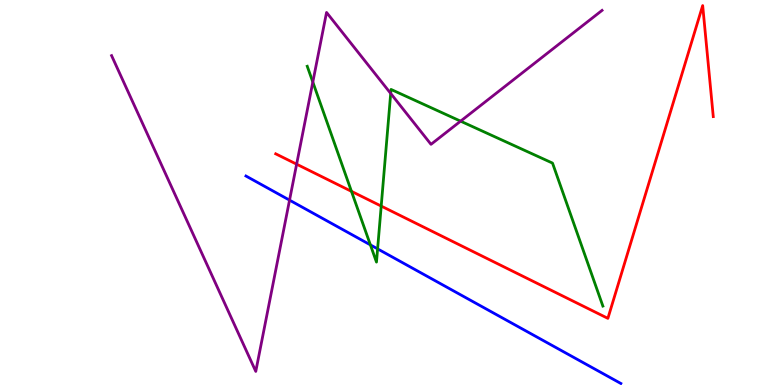[{'lines': ['blue', 'red'], 'intersections': []}, {'lines': ['green', 'red'], 'intersections': [{'x': 4.54, 'y': 5.03}, {'x': 4.92, 'y': 4.65}]}, {'lines': ['purple', 'red'], 'intersections': [{'x': 3.83, 'y': 5.74}]}, {'lines': ['blue', 'green'], 'intersections': [{'x': 4.78, 'y': 3.64}, {'x': 4.87, 'y': 3.54}]}, {'lines': ['blue', 'purple'], 'intersections': [{'x': 3.74, 'y': 4.8}]}, {'lines': ['green', 'purple'], 'intersections': [{'x': 4.04, 'y': 7.87}, {'x': 5.04, 'y': 7.57}, {'x': 5.94, 'y': 6.85}]}]